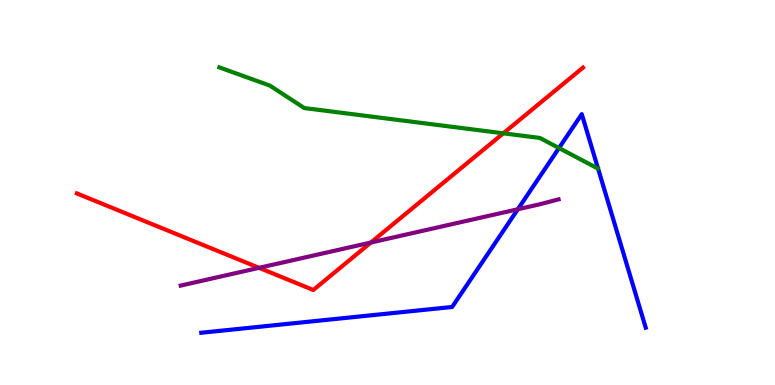[{'lines': ['blue', 'red'], 'intersections': []}, {'lines': ['green', 'red'], 'intersections': [{'x': 6.49, 'y': 6.54}]}, {'lines': ['purple', 'red'], 'intersections': [{'x': 3.34, 'y': 3.04}, {'x': 4.79, 'y': 3.7}]}, {'lines': ['blue', 'green'], 'intersections': [{'x': 7.21, 'y': 6.16}]}, {'lines': ['blue', 'purple'], 'intersections': [{'x': 6.68, 'y': 4.56}]}, {'lines': ['green', 'purple'], 'intersections': []}]